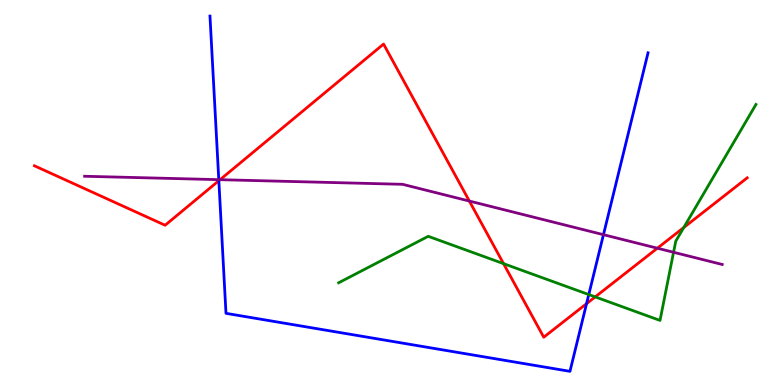[{'lines': ['blue', 'red'], 'intersections': [{'x': 2.82, 'y': 5.31}, {'x': 7.57, 'y': 2.11}]}, {'lines': ['green', 'red'], 'intersections': [{'x': 6.5, 'y': 3.15}, {'x': 7.68, 'y': 2.29}, {'x': 8.82, 'y': 4.09}]}, {'lines': ['purple', 'red'], 'intersections': [{'x': 2.84, 'y': 5.33}, {'x': 6.06, 'y': 4.78}, {'x': 8.48, 'y': 3.55}]}, {'lines': ['blue', 'green'], 'intersections': [{'x': 7.6, 'y': 2.35}]}, {'lines': ['blue', 'purple'], 'intersections': [{'x': 2.82, 'y': 5.33}, {'x': 7.79, 'y': 3.9}]}, {'lines': ['green', 'purple'], 'intersections': [{'x': 8.69, 'y': 3.45}]}]